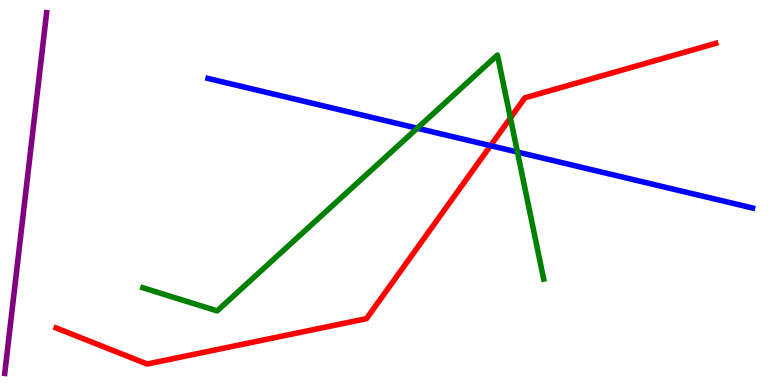[{'lines': ['blue', 'red'], 'intersections': [{'x': 6.33, 'y': 6.22}]}, {'lines': ['green', 'red'], 'intersections': [{'x': 6.59, 'y': 6.94}]}, {'lines': ['purple', 'red'], 'intersections': []}, {'lines': ['blue', 'green'], 'intersections': [{'x': 5.38, 'y': 6.67}, {'x': 6.68, 'y': 6.05}]}, {'lines': ['blue', 'purple'], 'intersections': []}, {'lines': ['green', 'purple'], 'intersections': []}]